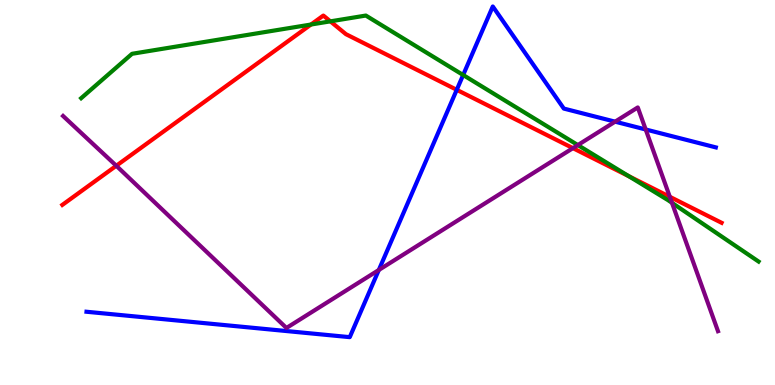[{'lines': ['blue', 'red'], 'intersections': [{'x': 5.89, 'y': 7.67}]}, {'lines': ['green', 'red'], 'intersections': [{'x': 4.01, 'y': 9.36}, {'x': 4.26, 'y': 9.45}, {'x': 8.11, 'y': 5.42}]}, {'lines': ['purple', 'red'], 'intersections': [{'x': 1.5, 'y': 5.69}, {'x': 7.39, 'y': 6.15}, {'x': 8.64, 'y': 4.89}]}, {'lines': ['blue', 'green'], 'intersections': [{'x': 5.98, 'y': 8.05}]}, {'lines': ['blue', 'purple'], 'intersections': [{'x': 4.89, 'y': 2.99}, {'x': 7.94, 'y': 6.84}, {'x': 8.33, 'y': 6.64}]}, {'lines': ['green', 'purple'], 'intersections': [{'x': 7.46, 'y': 6.23}, {'x': 8.67, 'y': 4.73}]}]